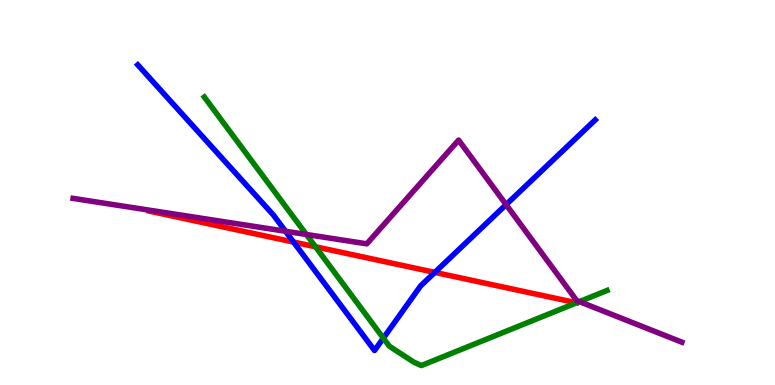[{'lines': ['blue', 'red'], 'intersections': [{'x': 3.79, 'y': 3.71}, {'x': 5.61, 'y': 2.92}]}, {'lines': ['green', 'red'], 'intersections': [{'x': 4.07, 'y': 3.59}]}, {'lines': ['purple', 'red'], 'intersections': []}, {'lines': ['blue', 'green'], 'intersections': [{'x': 4.95, 'y': 1.22}]}, {'lines': ['blue', 'purple'], 'intersections': [{'x': 3.68, 'y': 3.99}, {'x': 6.53, 'y': 4.68}]}, {'lines': ['green', 'purple'], 'intersections': [{'x': 3.95, 'y': 3.91}, {'x': 7.48, 'y': 2.17}]}]